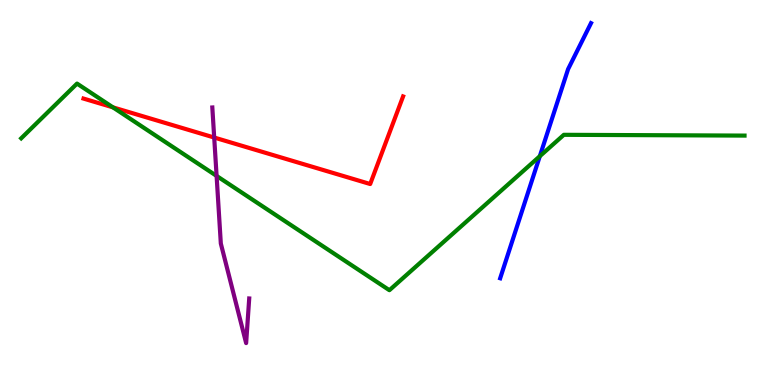[{'lines': ['blue', 'red'], 'intersections': []}, {'lines': ['green', 'red'], 'intersections': [{'x': 1.46, 'y': 7.21}]}, {'lines': ['purple', 'red'], 'intersections': [{'x': 2.76, 'y': 6.43}]}, {'lines': ['blue', 'green'], 'intersections': [{'x': 6.97, 'y': 5.94}]}, {'lines': ['blue', 'purple'], 'intersections': []}, {'lines': ['green', 'purple'], 'intersections': [{'x': 2.79, 'y': 5.43}]}]